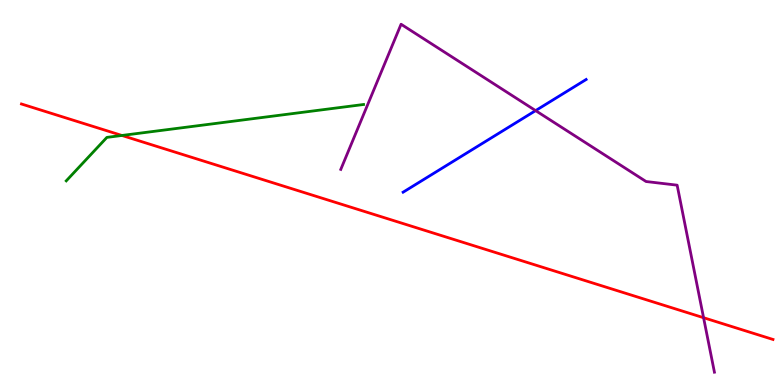[{'lines': ['blue', 'red'], 'intersections': []}, {'lines': ['green', 'red'], 'intersections': [{'x': 1.57, 'y': 6.48}]}, {'lines': ['purple', 'red'], 'intersections': [{'x': 9.08, 'y': 1.75}]}, {'lines': ['blue', 'green'], 'intersections': []}, {'lines': ['blue', 'purple'], 'intersections': [{'x': 6.91, 'y': 7.13}]}, {'lines': ['green', 'purple'], 'intersections': []}]